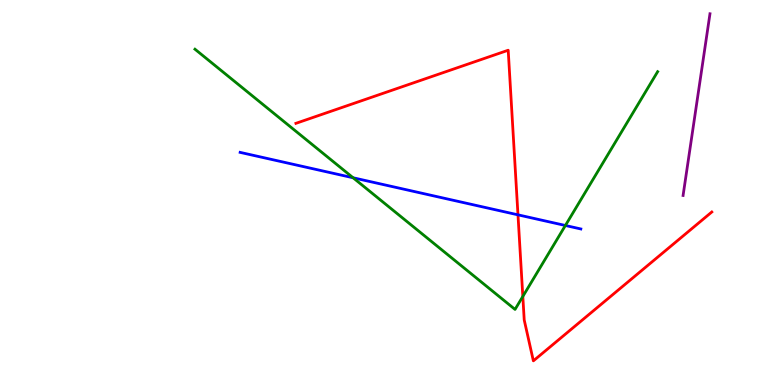[{'lines': ['blue', 'red'], 'intersections': [{'x': 6.68, 'y': 4.42}]}, {'lines': ['green', 'red'], 'intersections': [{'x': 6.75, 'y': 2.3}]}, {'lines': ['purple', 'red'], 'intersections': []}, {'lines': ['blue', 'green'], 'intersections': [{'x': 4.56, 'y': 5.38}, {'x': 7.3, 'y': 4.14}]}, {'lines': ['blue', 'purple'], 'intersections': []}, {'lines': ['green', 'purple'], 'intersections': []}]